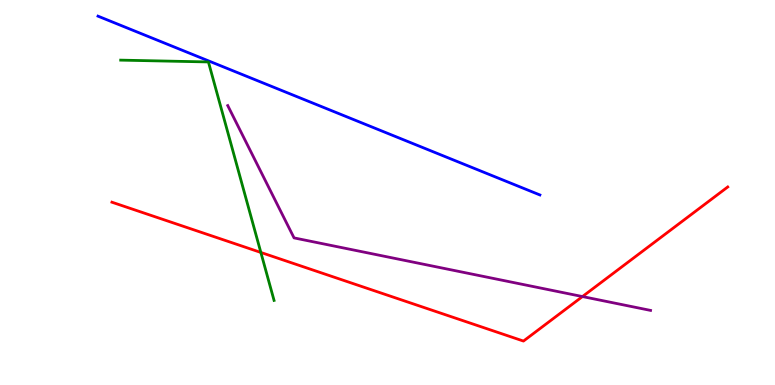[{'lines': ['blue', 'red'], 'intersections': []}, {'lines': ['green', 'red'], 'intersections': [{'x': 3.37, 'y': 3.44}]}, {'lines': ['purple', 'red'], 'intersections': [{'x': 7.52, 'y': 2.3}]}, {'lines': ['blue', 'green'], 'intersections': []}, {'lines': ['blue', 'purple'], 'intersections': []}, {'lines': ['green', 'purple'], 'intersections': []}]